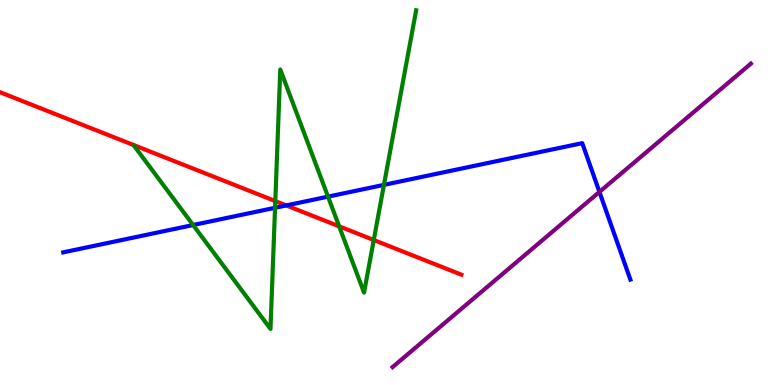[{'lines': ['blue', 'red'], 'intersections': [{'x': 3.69, 'y': 4.66}]}, {'lines': ['green', 'red'], 'intersections': [{'x': 3.55, 'y': 4.78}, {'x': 4.38, 'y': 4.12}, {'x': 4.82, 'y': 3.77}]}, {'lines': ['purple', 'red'], 'intersections': []}, {'lines': ['blue', 'green'], 'intersections': [{'x': 2.49, 'y': 4.16}, {'x': 3.55, 'y': 4.6}, {'x': 4.23, 'y': 4.89}, {'x': 4.95, 'y': 5.2}]}, {'lines': ['blue', 'purple'], 'intersections': [{'x': 7.73, 'y': 5.02}]}, {'lines': ['green', 'purple'], 'intersections': []}]